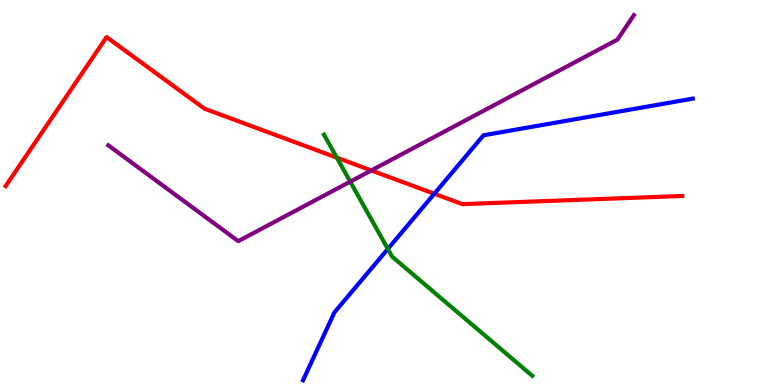[{'lines': ['blue', 'red'], 'intersections': [{'x': 5.6, 'y': 4.97}]}, {'lines': ['green', 'red'], 'intersections': [{'x': 4.35, 'y': 5.9}]}, {'lines': ['purple', 'red'], 'intersections': [{'x': 4.79, 'y': 5.57}]}, {'lines': ['blue', 'green'], 'intersections': [{'x': 5.0, 'y': 3.53}]}, {'lines': ['blue', 'purple'], 'intersections': []}, {'lines': ['green', 'purple'], 'intersections': [{'x': 4.52, 'y': 5.28}]}]